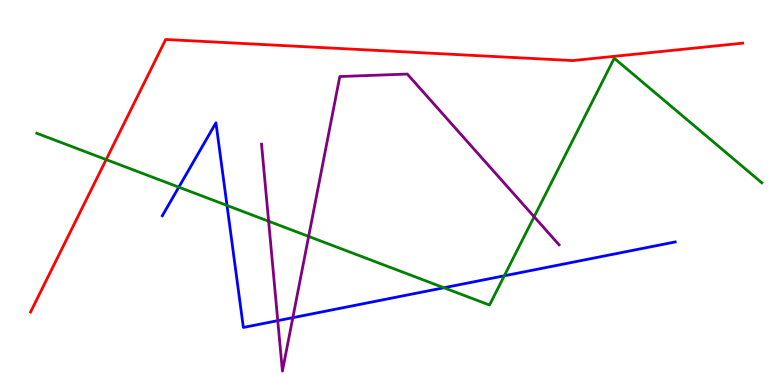[{'lines': ['blue', 'red'], 'intersections': []}, {'lines': ['green', 'red'], 'intersections': [{'x': 1.37, 'y': 5.85}]}, {'lines': ['purple', 'red'], 'intersections': []}, {'lines': ['blue', 'green'], 'intersections': [{'x': 2.31, 'y': 5.14}, {'x': 2.93, 'y': 4.66}, {'x': 5.73, 'y': 2.53}, {'x': 6.51, 'y': 2.84}]}, {'lines': ['blue', 'purple'], 'intersections': [{'x': 3.58, 'y': 1.67}, {'x': 3.78, 'y': 1.75}]}, {'lines': ['green', 'purple'], 'intersections': [{'x': 3.47, 'y': 4.25}, {'x': 3.98, 'y': 3.86}, {'x': 6.89, 'y': 4.37}]}]